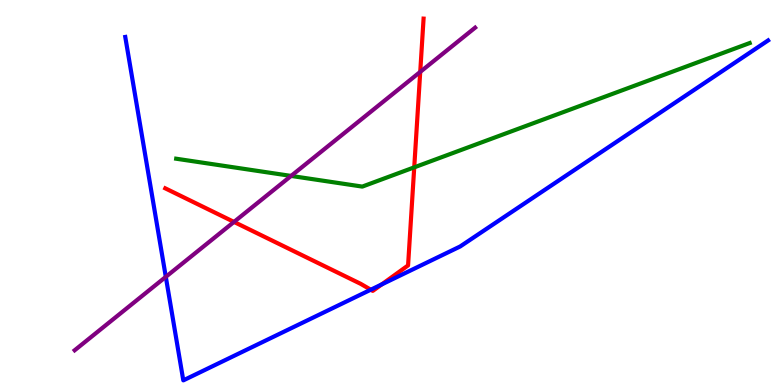[{'lines': ['blue', 'red'], 'intersections': [{'x': 4.78, 'y': 2.48}, {'x': 4.93, 'y': 2.61}]}, {'lines': ['green', 'red'], 'intersections': [{'x': 5.34, 'y': 5.65}]}, {'lines': ['purple', 'red'], 'intersections': [{'x': 3.02, 'y': 4.24}, {'x': 5.42, 'y': 8.13}]}, {'lines': ['blue', 'green'], 'intersections': []}, {'lines': ['blue', 'purple'], 'intersections': [{'x': 2.14, 'y': 2.81}]}, {'lines': ['green', 'purple'], 'intersections': [{'x': 3.76, 'y': 5.43}]}]